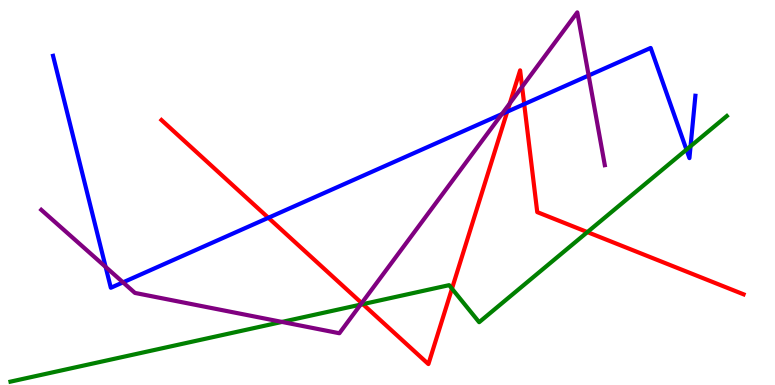[{'lines': ['blue', 'red'], 'intersections': [{'x': 3.46, 'y': 4.34}, {'x': 6.54, 'y': 7.1}, {'x': 6.76, 'y': 7.3}]}, {'lines': ['green', 'red'], 'intersections': [{'x': 4.68, 'y': 2.1}, {'x': 5.83, 'y': 2.5}, {'x': 7.58, 'y': 3.97}]}, {'lines': ['purple', 'red'], 'intersections': [{'x': 4.67, 'y': 2.13}, {'x': 6.58, 'y': 7.32}, {'x': 6.74, 'y': 7.75}]}, {'lines': ['blue', 'green'], 'intersections': [{'x': 8.86, 'y': 6.11}, {'x': 8.91, 'y': 6.2}]}, {'lines': ['blue', 'purple'], 'intersections': [{'x': 1.36, 'y': 3.07}, {'x': 1.59, 'y': 2.67}, {'x': 6.48, 'y': 7.04}, {'x': 7.6, 'y': 8.04}]}, {'lines': ['green', 'purple'], 'intersections': [{'x': 3.64, 'y': 1.64}, {'x': 4.65, 'y': 2.09}]}]